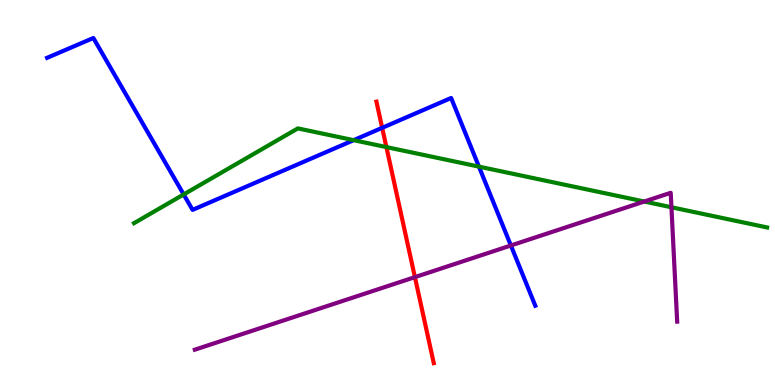[{'lines': ['blue', 'red'], 'intersections': [{'x': 4.93, 'y': 6.68}]}, {'lines': ['green', 'red'], 'intersections': [{'x': 4.99, 'y': 6.18}]}, {'lines': ['purple', 'red'], 'intersections': [{'x': 5.35, 'y': 2.8}]}, {'lines': ['blue', 'green'], 'intersections': [{'x': 2.37, 'y': 4.95}, {'x': 4.56, 'y': 6.36}, {'x': 6.18, 'y': 5.67}]}, {'lines': ['blue', 'purple'], 'intersections': [{'x': 6.59, 'y': 3.62}]}, {'lines': ['green', 'purple'], 'intersections': [{'x': 8.31, 'y': 4.77}, {'x': 8.66, 'y': 4.62}]}]